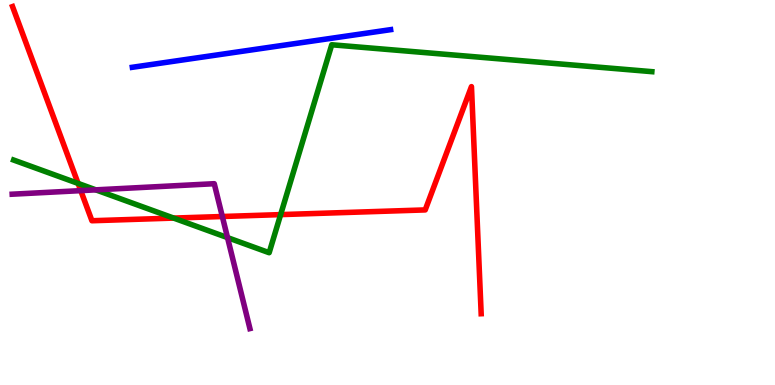[{'lines': ['blue', 'red'], 'intersections': []}, {'lines': ['green', 'red'], 'intersections': [{'x': 1.01, 'y': 5.24}, {'x': 2.24, 'y': 4.34}, {'x': 3.62, 'y': 4.43}]}, {'lines': ['purple', 'red'], 'intersections': [{'x': 1.04, 'y': 5.05}, {'x': 2.87, 'y': 4.38}]}, {'lines': ['blue', 'green'], 'intersections': []}, {'lines': ['blue', 'purple'], 'intersections': []}, {'lines': ['green', 'purple'], 'intersections': [{'x': 1.24, 'y': 5.07}, {'x': 2.94, 'y': 3.83}]}]